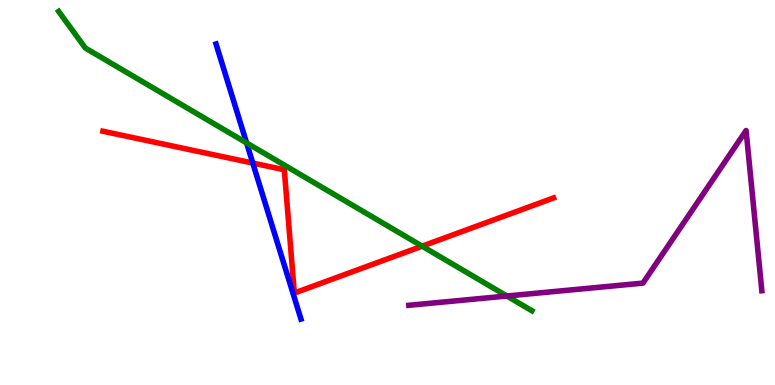[{'lines': ['blue', 'red'], 'intersections': [{'x': 3.26, 'y': 5.76}]}, {'lines': ['green', 'red'], 'intersections': [{'x': 5.45, 'y': 3.61}]}, {'lines': ['purple', 'red'], 'intersections': []}, {'lines': ['blue', 'green'], 'intersections': [{'x': 3.18, 'y': 6.29}]}, {'lines': ['blue', 'purple'], 'intersections': []}, {'lines': ['green', 'purple'], 'intersections': [{'x': 6.54, 'y': 2.31}]}]